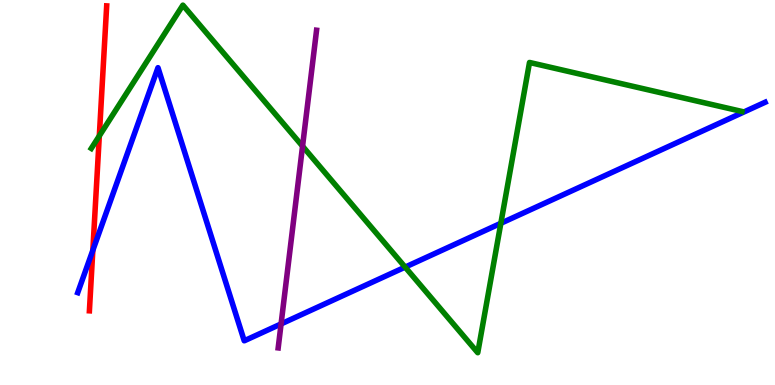[{'lines': ['blue', 'red'], 'intersections': [{'x': 1.2, 'y': 3.5}]}, {'lines': ['green', 'red'], 'intersections': [{'x': 1.28, 'y': 6.47}]}, {'lines': ['purple', 'red'], 'intersections': []}, {'lines': ['blue', 'green'], 'intersections': [{'x': 5.23, 'y': 3.06}, {'x': 6.46, 'y': 4.2}]}, {'lines': ['blue', 'purple'], 'intersections': [{'x': 3.63, 'y': 1.59}]}, {'lines': ['green', 'purple'], 'intersections': [{'x': 3.9, 'y': 6.2}]}]